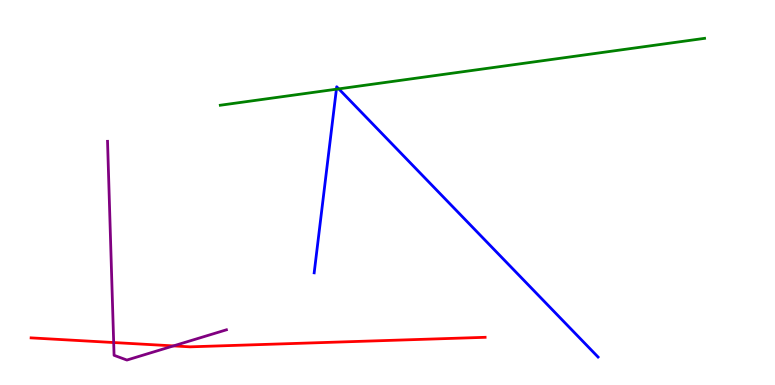[{'lines': ['blue', 'red'], 'intersections': []}, {'lines': ['green', 'red'], 'intersections': []}, {'lines': ['purple', 'red'], 'intersections': [{'x': 1.47, 'y': 1.1}, {'x': 2.24, 'y': 1.02}]}, {'lines': ['blue', 'green'], 'intersections': [{'x': 4.34, 'y': 7.68}, {'x': 4.37, 'y': 7.69}]}, {'lines': ['blue', 'purple'], 'intersections': []}, {'lines': ['green', 'purple'], 'intersections': []}]